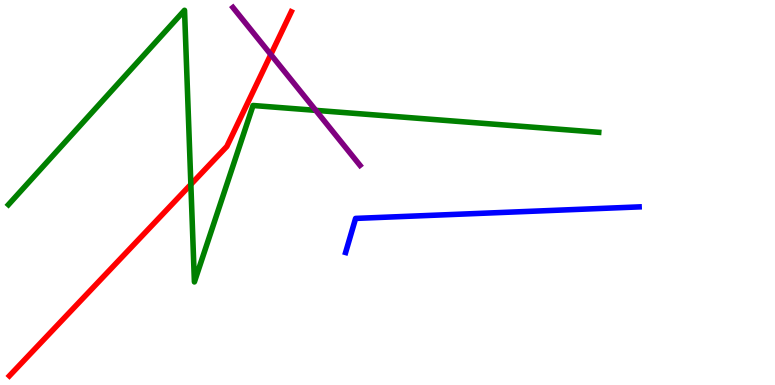[{'lines': ['blue', 'red'], 'intersections': []}, {'lines': ['green', 'red'], 'intersections': [{'x': 2.46, 'y': 5.21}]}, {'lines': ['purple', 'red'], 'intersections': [{'x': 3.49, 'y': 8.58}]}, {'lines': ['blue', 'green'], 'intersections': []}, {'lines': ['blue', 'purple'], 'intersections': []}, {'lines': ['green', 'purple'], 'intersections': [{'x': 4.07, 'y': 7.13}]}]